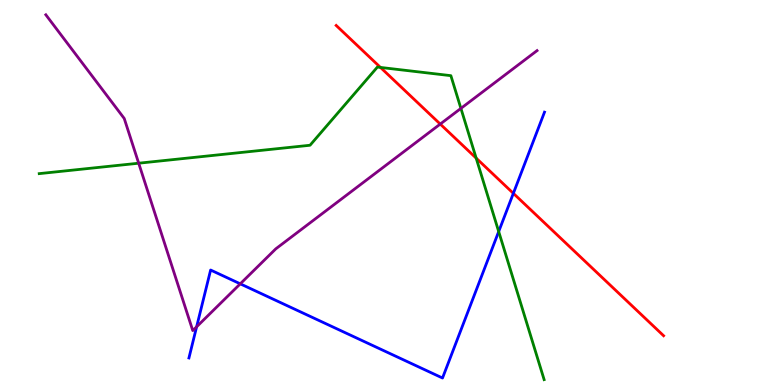[{'lines': ['blue', 'red'], 'intersections': [{'x': 6.62, 'y': 4.98}]}, {'lines': ['green', 'red'], 'intersections': [{'x': 4.91, 'y': 8.25}, {'x': 6.14, 'y': 5.89}]}, {'lines': ['purple', 'red'], 'intersections': [{'x': 5.68, 'y': 6.78}]}, {'lines': ['blue', 'green'], 'intersections': [{'x': 6.43, 'y': 3.99}]}, {'lines': ['blue', 'purple'], 'intersections': [{'x': 2.54, 'y': 1.51}, {'x': 3.1, 'y': 2.63}]}, {'lines': ['green', 'purple'], 'intersections': [{'x': 1.79, 'y': 5.76}, {'x': 5.95, 'y': 7.18}]}]